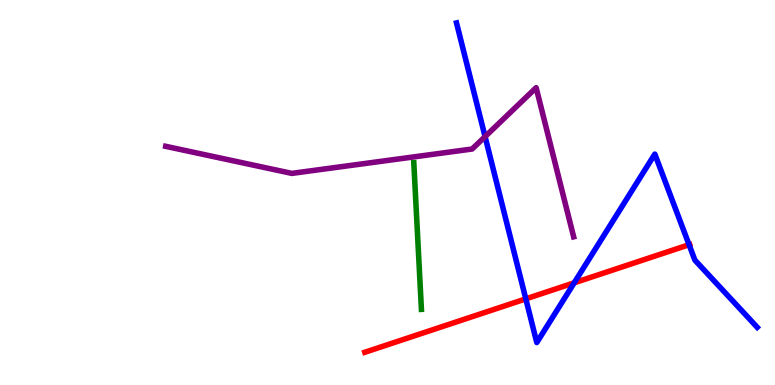[{'lines': ['blue', 'red'], 'intersections': [{'x': 6.78, 'y': 2.24}, {'x': 7.41, 'y': 2.65}, {'x': 8.89, 'y': 3.64}]}, {'lines': ['green', 'red'], 'intersections': []}, {'lines': ['purple', 'red'], 'intersections': []}, {'lines': ['blue', 'green'], 'intersections': []}, {'lines': ['blue', 'purple'], 'intersections': [{'x': 6.26, 'y': 6.45}]}, {'lines': ['green', 'purple'], 'intersections': []}]